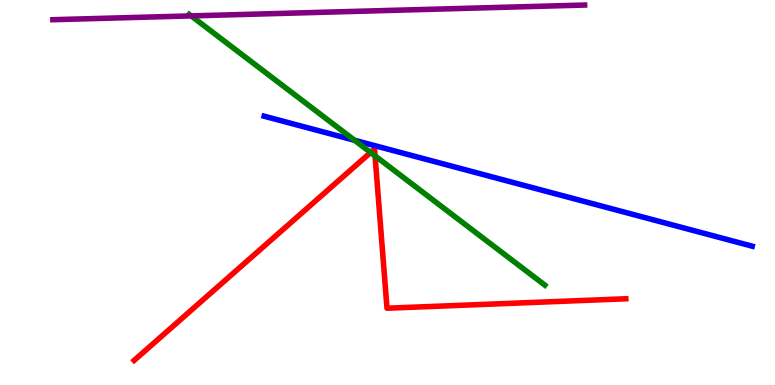[{'lines': ['blue', 'red'], 'intersections': []}, {'lines': ['green', 'red'], 'intersections': [{'x': 4.78, 'y': 6.04}, {'x': 4.84, 'y': 5.95}]}, {'lines': ['purple', 'red'], 'intersections': []}, {'lines': ['blue', 'green'], 'intersections': [{'x': 4.57, 'y': 6.36}]}, {'lines': ['blue', 'purple'], 'intersections': []}, {'lines': ['green', 'purple'], 'intersections': [{'x': 2.47, 'y': 9.59}]}]